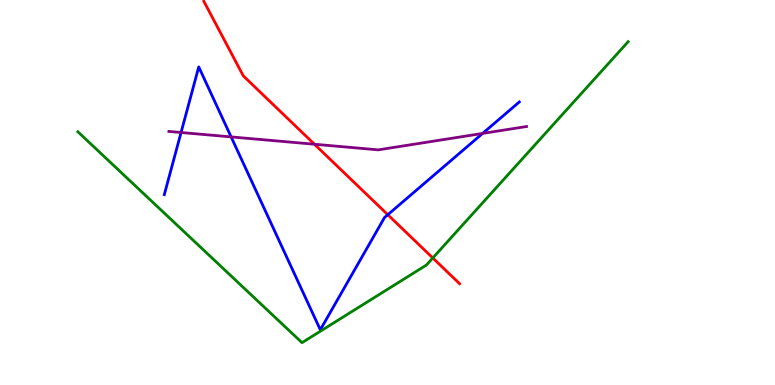[{'lines': ['blue', 'red'], 'intersections': [{'x': 5.0, 'y': 4.42}]}, {'lines': ['green', 'red'], 'intersections': [{'x': 5.58, 'y': 3.3}]}, {'lines': ['purple', 'red'], 'intersections': [{'x': 4.06, 'y': 6.25}]}, {'lines': ['blue', 'green'], 'intersections': []}, {'lines': ['blue', 'purple'], 'intersections': [{'x': 2.34, 'y': 6.56}, {'x': 2.98, 'y': 6.44}, {'x': 6.23, 'y': 6.53}]}, {'lines': ['green', 'purple'], 'intersections': []}]